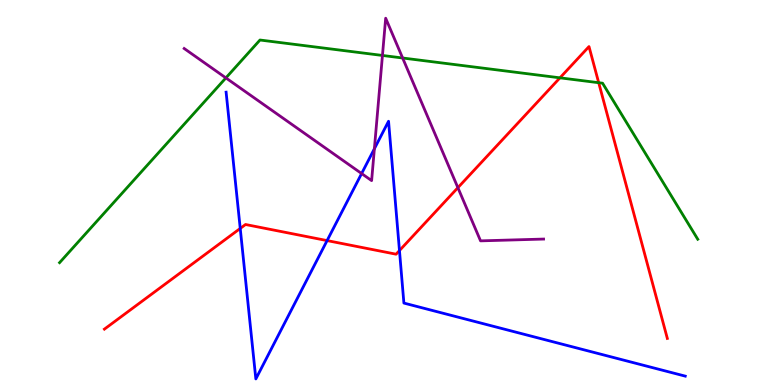[{'lines': ['blue', 'red'], 'intersections': [{'x': 3.1, 'y': 4.07}, {'x': 4.22, 'y': 3.75}, {'x': 5.15, 'y': 3.49}]}, {'lines': ['green', 'red'], 'intersections': [{'x': 7.23, 'y': 7.98}, {'x': 7.73, 'y': 7.85}]}, {'lines': ['purple', 'red'], 'intersections': [{'x': 5.91, 'y': 5.13}]}, {'lines': ['blue', 'green'], 'intersections': []}, {'lines': ['blue', 'purple'], 'intersections': [{'x': 4.67, 'y': 5.49}, {'x': 4.83, 'y': 6.14}]}, {'lines': ['green', 'purple'], 'intersections': [{'x': 2.91, 'y': 7.98}, {'x': 4.93, 'y': 8.56}, {'x': 5.2, 'y': 8.49}]}]